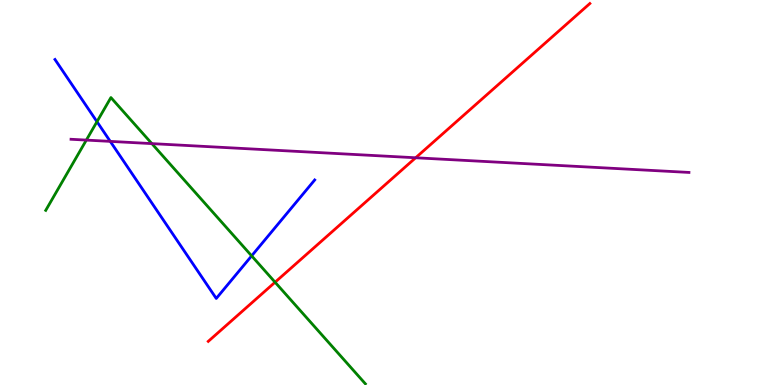[{'lines': ['blue', 'red'], 'intersections': []}, {'lines': ['green', 'red'], 'intersections': [{'x': 3.55, 'y': 2.67}]}, {'lines': ['purple', 'red'], 'intersections': [{'x': 5.36, 'y': 5.9}]}, {'lines': ['blue', 'green'], 'intersections': [{'x': 1.25, 'y': 6.84}, {'x': 3.25, 'y': 3.35}]}, {'lines': ['blue', 'purple'], 'intersections': [{'x': 1.42, 'y': 6.33}]}, {'lines': ['green', 'purple'], 'intersections': [{'x': 1.11, 'y': 6.36}, {'x': 1.96, 'y': 6.27}]}]